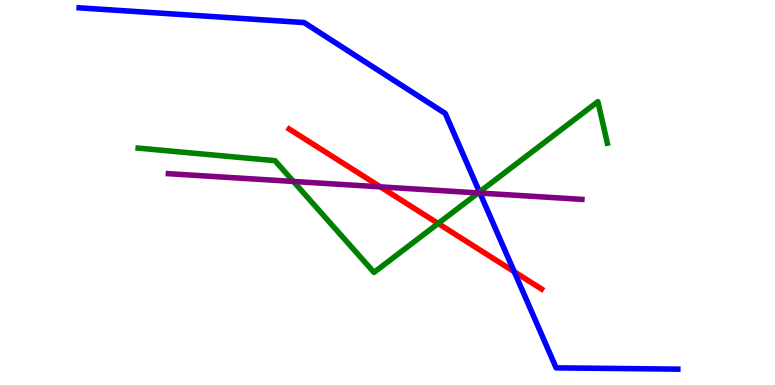[{'lines': ['blue', 'red'], 'intersections': [{'x': 6.64, 'y': 2.94}]}, {'lines': ['green', 'red'], 'intersections': [{'x': 5.65, 'y': 4.2}]}, {'lines': ['purple', 'red'], 'intersections': [{'x': 4.91, 'y': 5.15}]}, {'lines': ['blue', 'green'], 'intersections': [{'x': 6.19, 'y': 5.01}]}, {'lines': ['blue', 'purple'], 'intersections': [{'x': 6.19, 'y': 4.99}]}, {'lines': ['green', 'purple'], 'intersections': [{'x': 3.79, 'y': 5.29}, {'x': 6.17, 'y': 4.99}]}]